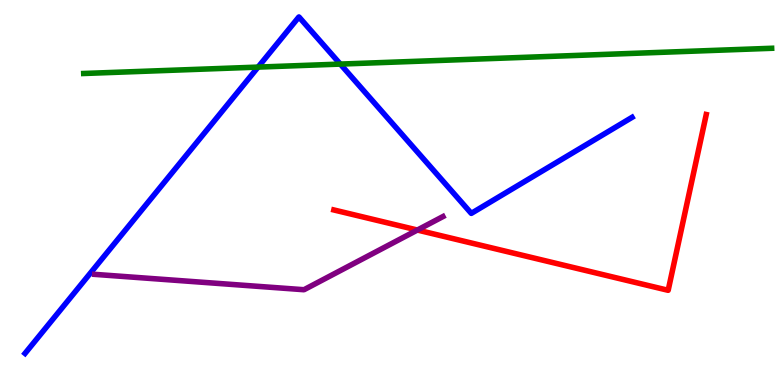[{'lines': ['blue', 'red'], 'intersections': []}, {'lines': ['green', 'red'], 'intersections': []}, {'lines': ['purple', 'red'], 'intersections': [{'x': 5.39, 'y': 4.03}]}, {'lines': ['blue', 'green'], 'intersections': [{'x': 3.33, 'y': 8.26}, {'x': 4.39, 'y': 8.34}]}, {'lines': ['blue', 'purple'], 'intersections': []}, {'lines': ['green', 'purple'], 'intersections': []}]